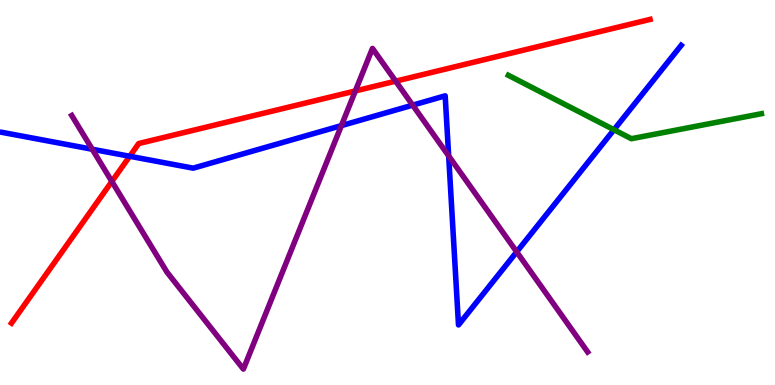[{'lines': ['blue', 'red'], 'intersections': [{'x': 1.67, 'y': 5.94}]}, {'lines': ['green', 'red'], 'intersections': []}, {'lines': ['purple', 'red'], 'intersections': [{'x': 1.44, 'y': 5.29}, {'x': 4.59, 'y': 7.64}, {'x': 5.11, 'y': 7.89}]}, {'lines': ['blue', 'green'], 'intersections': [{'x': 7.92, 'y': 6.63}]}, {'lines': ['blue', 'purple'], 'intersections': [{'x': 1.19, 'y': 6.12}, {'x': 4.41, 'y': 6.74}, {'x': 5.32, 'y': 7.27}, {'x': 5.79, 'y': 5.95}, {'x': 6.67, 'y': 3.46}]}, {'lines': ['green', 'purple'], 'intersections': []}]